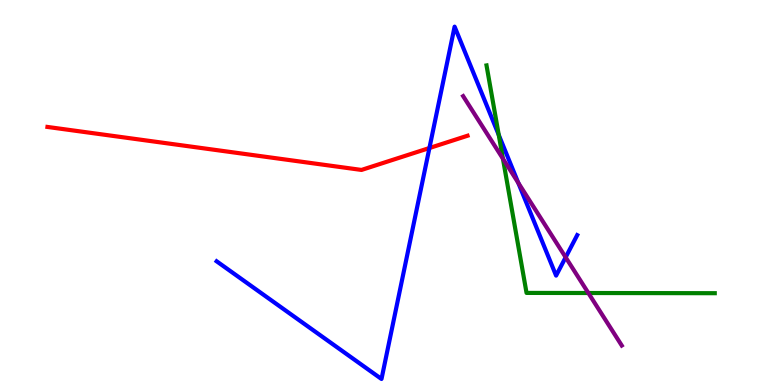[{'lines': ['blue', 'red'], 'intersections': [{'x': 5.54, 'y': 6.16}]}, {'lines': ['green', 'red'], 'intersections': []}, {'lines': ['purple', 'red'], 'intersections': []}, {'lines': ['blue', 'green'], 'intersections': [{'x': 6.44, 'y': 6.49}]}, {'lines': ['blue', 'purple'], 'intersections': [{'x': 6.69, 'y': 5.25}, {'x': 7.3, 'y': 3.32}]}, {'lines': ['green', 'purple'], 'intersections': [{'x': 6.49, 'y': 5.88}, {'x': 7.59, 'y': 2.39}]}]